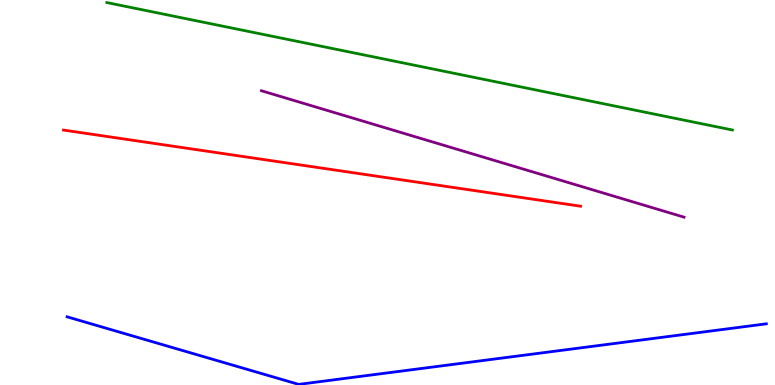[{'lines': ['blue', 'red'], 'intersections': []}, {'lines': ['green', 'red'], 'intersections': []}, {'lines': ['purple', 'red'], 'intersections': []}, {'lines': ['blue', 'green'], 'intersections': []}, {'lines': ['blue', 'purple'], 'intersections': []}, {'lines': ['green', 'purple'], 'intersections': []}]